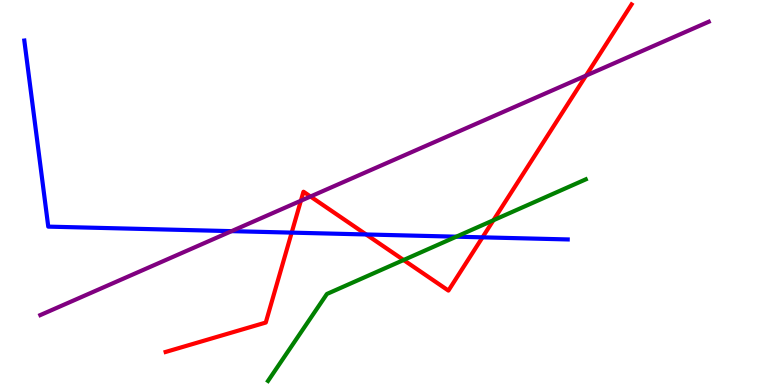[{'lines': ['blue', 'red'], 'intersections': [{'x': 3.76, 'y': 3.96}, {'x': 4.72, 'y': 3.91}, {'x': 6.23, 'y': 3.84}]}, {'lines': ['green', 'red'], 'intersections': [{'x': 5.21, 'y': 3.25}, {'x': 6.37, 'y': 4.28}]}, {'lines': ['purple', 'red'], 'intersections': [{'x': 3.88, 'y': 4.79}, {'x': 4.01, 'y': 4.9}, {'x': 7.56, 'y': 8.04}]}, {'lines': ['blue', 'green'], 'intersections': [{'x': 5.89, 'y': 3.85}]}, {'lines': ['blue', 'purple'], 'intersections': [{'x': 2.99, 'y': 4.0}]}, {'lines': ['green', 'purple'], 'intersections': []}]